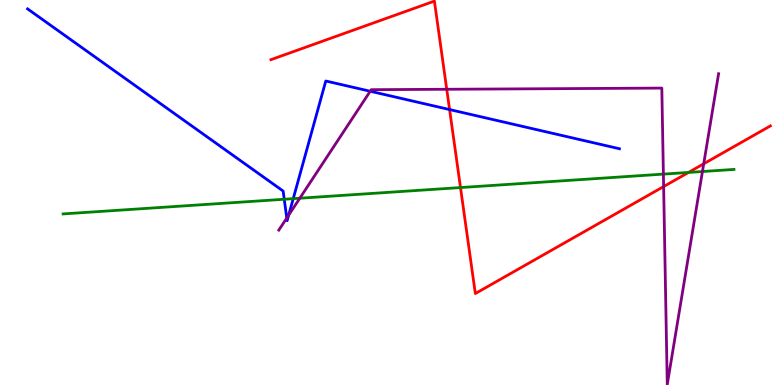[{'lines': ['blue', 'red'], 'intersections': [{'x': 5.8, 'y': 7.15}]}, {'lines': ['green', 'red'], 'intersections': [{'x': 5.94, 'y': 5.13}, {'x': 8.88, 'y': 5.52}]}, {'lines': ['purple', 'red'], 'intersections': [{'x': 5.76, 'y': 7.68}, {'x': 8.56, 'y': 5.15}, {'x': 9.08, 'y': 5.75}]}, {'lines': ['blue', 'green'], 'intersections': [{'x': 3.67, 'y': 4.82}, {'x': 3.78, 'y': 4.84}]}, {'lines': ['blue', 'purple'], 'intersections': [{'x': 3.7, 'y': 4.34}, {'x': 3.72, 'y': 4.41}, {'x': 4.78, 'y': 7.63}]}, {'lines': ['green', 'purple'], 'intersections': [{'x': 3.87, 'y': 4.85}, {'x': 8.56, 'y': 5.48}, {'x': 9.06, 'y': 5.54}]}]